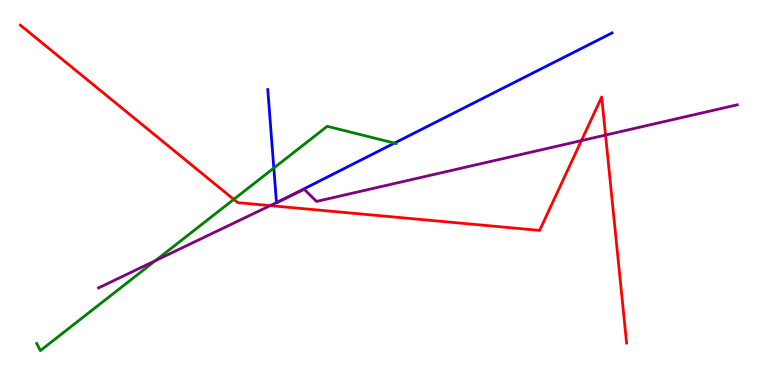[{'lines': ['blue', 'red'], 'intersections': []}, {'lines': ['green', 'red'], 'intersections': [{'x': 3.02, 'y': 4.82}]}, {'lines': ['purple', 'red'], 'intersections': [{'x': 3.49, 'y': 4.66}, {'x': 7.5, 'y': 6.35}, {'x': 7.81, 'y': 6.49}]}, {'lines': ['blue', 'green'], 'intersections': [{'x': 3.53, 'y': 5.63}, {'x': 5.09, 'y': 6.28}]}, {'lines': ['blue', 'purple'], 'intersections': [{'x': 3.57, 'y': 4.74}, {'x': 3.67, 'y': 4.83}]}, {'lines': ['green', 'purple'], 'intersections': [{'x': 2.01, 'y': 3.23}]}]